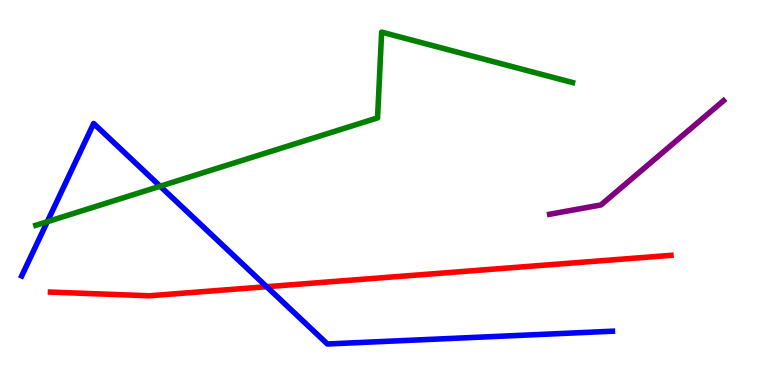[{'lines': ['blue', 'red'], 'intersections': [{'x': 3.44, 'y': 2.55}]}, {'lines': ['green', 'red'], 'intersections': []}, {'lines': ['purple', 'red'], 'intersections': []}, {'lines': ['blue', 'green'], 'intersections': [{'x': 0.61, 'y': 4.24}, {'x': 2.07, 'y': 5.16}]}, {'lines': ['blue', 'purple'], 'intersections': []}, {'lines': ['green', 'purple'], 'intersections': []}]